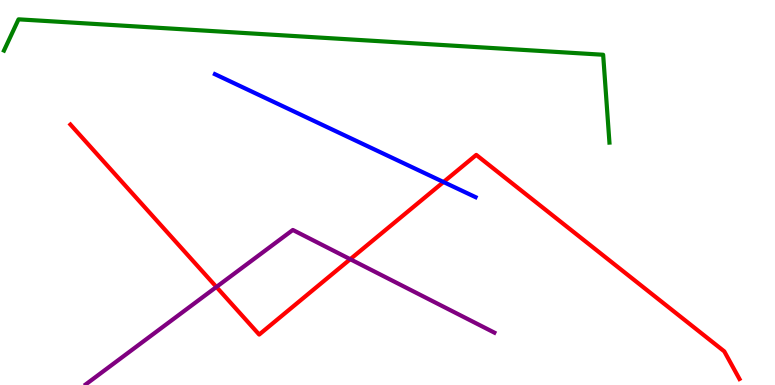[{'lines': ['blue', 'red'], 'intersections': [{'x': 5.72, 'y': 5.27}]}, {'lines': ['green', 'red'], 'intersections': []}, {'lines': ['purple', 'red'], 'intersections': [{'x': 2.79, 'y': 2.55}, {'x': 4.52, 'y': 3.27}]}, {'lines': ['blue', 'green'], 'intersections': []}, {'lines': ['blue', 'purple'], 'intersections': []}, {'lines': ['green', 'purple'], 'intersections': []}]